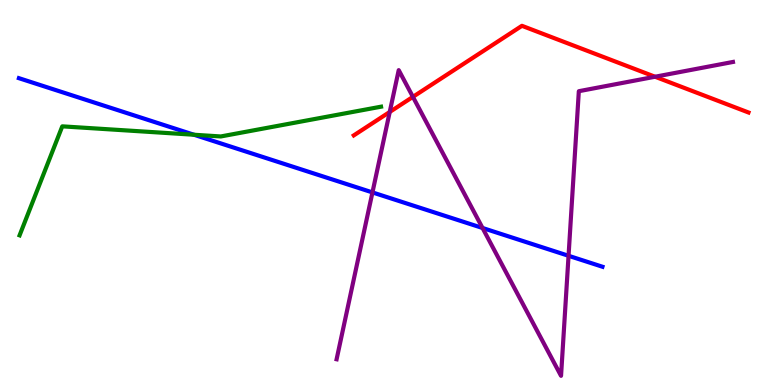[{'lines': ['blue', 'red'], 'intersections': []}, {'lines': ['green', 'red'], 'intersections': []}, {'lines': ['purple', 'red'], 'intersections': [{'x': 5.03, 'y': 7.09}, {'x': 5.33, 'y': 7.48}, {'x': 8.45, 'y': 8.01}]}, {'lines': ['blue', 'green'], 'intersections': [{'x': 2.5, 'y': 6.5}]}, {'lines': ['blue', 'purple'], 'intersections': [{'x': 4.81, 'y': 5.0}, {'x': 6.23, 'y': 4.08}, {'x': 7.34, 'y': 3.36}]}, {'lines': ['green', 'purple'], 'intersections': []}]